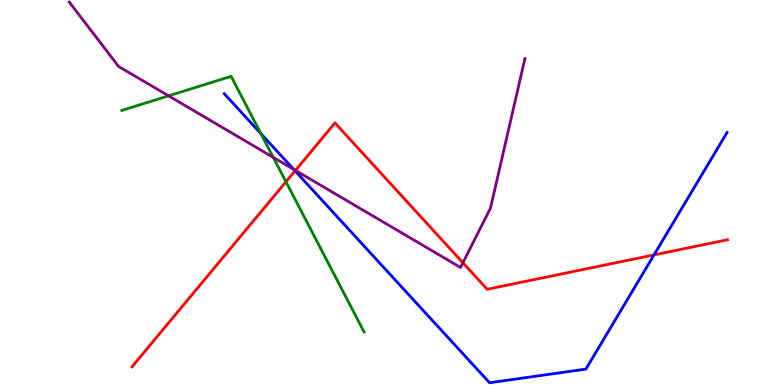[{'lines': ['blue', 'red'], 'intersections': [{'x': 3.81, 'y': 5.56}, {'x': 8.44, 'y': 3.38}]}, {'lines': ['green', 'red'], 'intersections': [{'x': 3.69, 'y': 5.28}]}, {'lines': ['purple', 'red'], 'intersections': [{'x': 3.81, 'y': 5.57}, {'x': 5.97, 'y': 3.18}]}, {'lines': ['blue', 'green'], 'intersections': [{'x': 3.37, 'y': 6.53}]}, {'lines': ['blue', 'purple'], 'intersections': [{'x': 3.79, 'y': 5.6}]}, {'lines': ['green', 'purple'], 'intersections': [{'x': 2.18, 'y': 7.51}, {'x': 3.53, 'y': 5.91}]}]